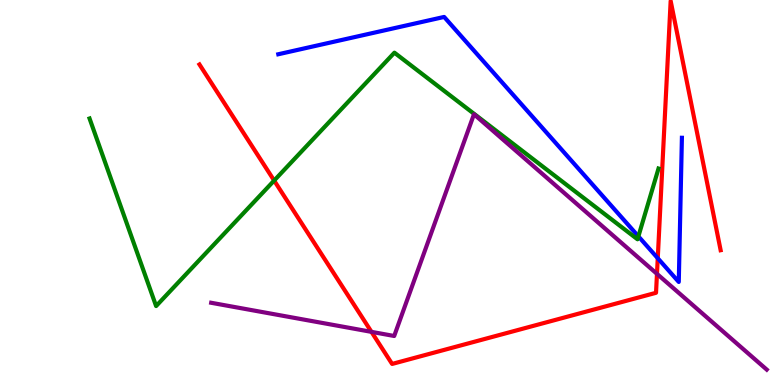[{'lines': ['blue', 'red'], 'intersections': [{'x': 8.49, 'y': 3.29}]}, {'lines': ['green', 'red'], 'intersections': [{'x': 3.54, 'y': 5.31}]}, {'lines': ['purple', 'red'], 'intersections': [{'x': 4.79, 'y': 1.38}, {'x': 8.48, 'y': 2.89}]}, {'lines': ['blue', 'green'], 'intersections': [{'x': 8.24, 'y': 3.86}]}, {'lines': ['blue', 'purple'], 'intersections': []}, {'lines': ['green', 'purple'], 'intersections': []}]